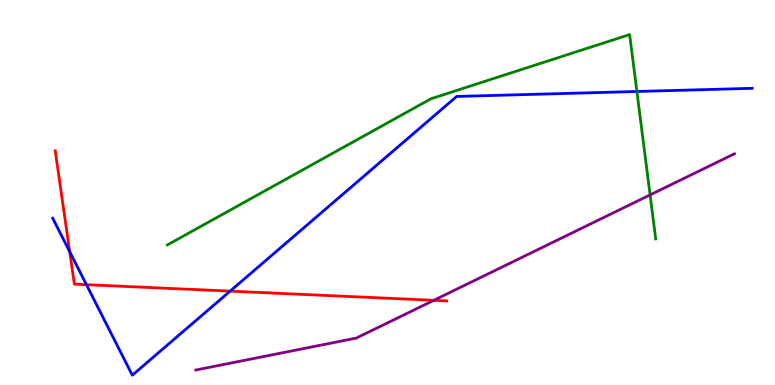[{'lines': ['blue', 'red'], 'intersections': [{'x': 0.9, 'y': 3.46}, {'x': 1.12, 'y': 2.61}, {'x': 2.97, 'y': 2.44}]}, {'lines': ['green', 'red'], 'intersections': []}, {'lines': ['purple', 'red'], 'intersections': [{'x': 5.6, 'y': 2.2}]}, {'lines': ['blue', 'green'], 'intersections': [{'x': 8.22, 'y': 7.62}]}, {'lines': ['blue', 'purple'], 'intersections': []}, {'lines': ['green', 'purple'], 'intersections': [{'x': 8.39, 'y': 4.94}]}]